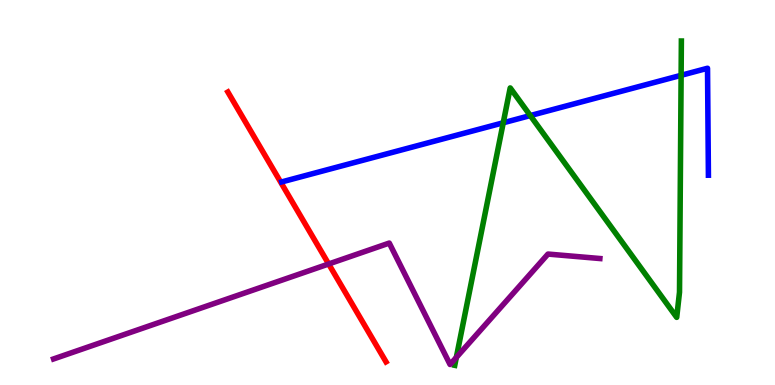[{'lines': ['blue', 'red'], 'intersections': []}, {'lines': ['green', 'red'], 'intersections': []}, {'lines': ['purple', 'red'], 'intersections': [{'x': 4.24, 'y': 3.14}]}, {'lines': ['blue', 'green'], 'intersections': [{'x': 6.49, 'y': 6.81}, {'x': 6.84, 'y': 7.0}, {'x': 8.79, 'y': 8.04}]}, {'lines': ['blue', 'purple'], 'intersections': []}, {'lines': ['green', 'purple'], 'intersections': [{'x': 5.89, 'y': 0.717}]}]